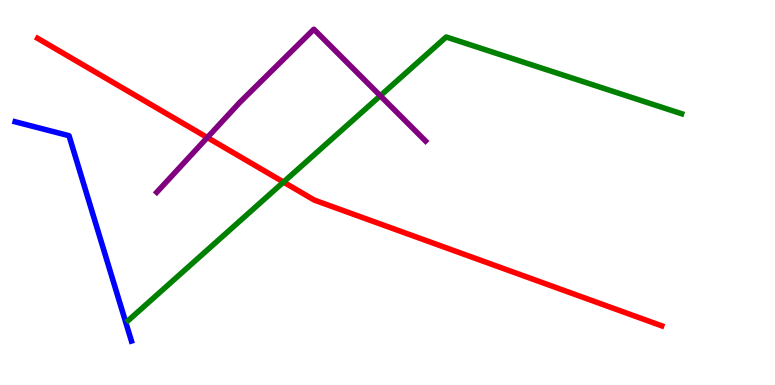[{'lines': ['blue', 'red'], 'intersections': []}, {'lines': ['green', 'red'], 'intersections': [{'x': 3.66, 'y': 5.27}]}, {'lines': ['purple', 'red'], 'intersections': [{'x': 2.68, 'y': 6.43}]}, {'lines': ['blue', 'green'], 'intersections': []}, {'lines': ['blue', 'purple'], 'intersections': []}, {'lines': ['green', 'purple'], 'intersections': [{'x': 4.91, 'y': 7.51}]}]